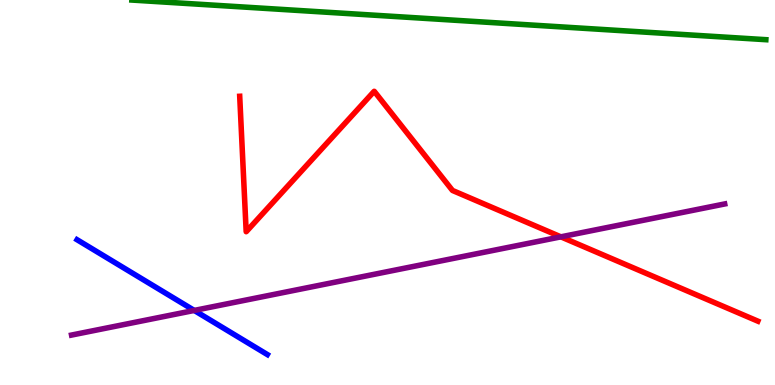[{'lines': ['blue', 'red'], 'intersections': []}, {'lines': ['green', 'red'], 'intersections': []}, {'lines': ['purple', 'red'], 'intersections': [{'x': 7.24, 'y': 3.85}]}, {'lines': ['blue', 'green'], 'intersections': []}, {'lines': ['blue', 'purple'], 'intersections': [{'x': 2.51, 'y': 1.94}]}, {'lines': ['green', 'purple'], 'intersections': []}]